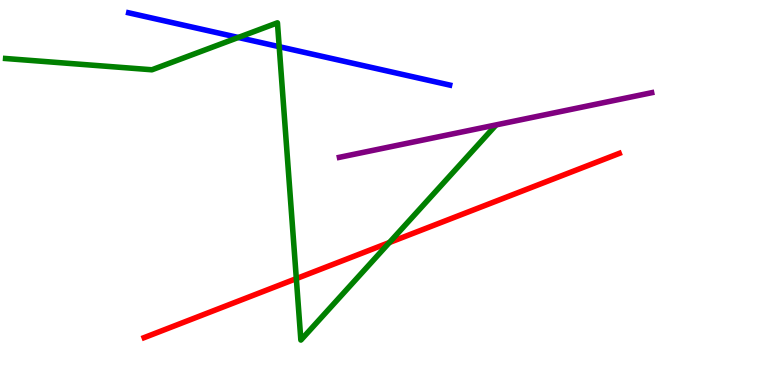[{'lines': ['blue', 'red'], 'intersections': []}, {'lines': ['green', 'red'], 'intersections': [{'x': 3.82, 'y': 2.76}, {'x': 5.02, 'y': 3.7}]}, {'lines': ['purple', 'red'], 'intersections': []}, {'lines': ['blue', 'green'], 'intersections': [{'x': 3.07, 'y': 9.03}, {'x': 3.6, 'y': 8.79}]}, {'lines': ['blue', 'purple'], 'intersections': []}, {'lines': ['green', 'purple'], 'intersections': []}]